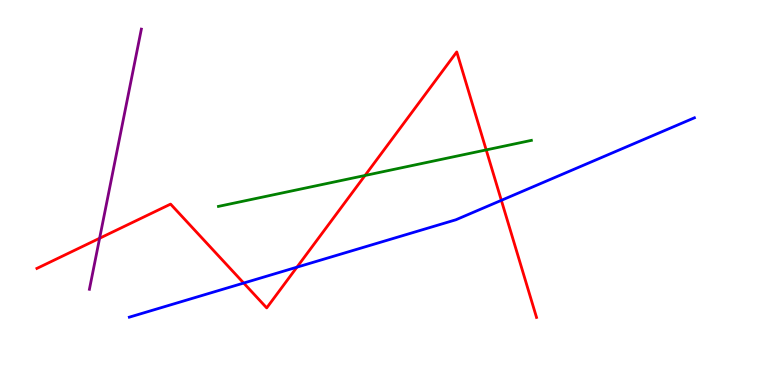[{'lines': ['blue', 'red'], 'intersections': [{'x': 3.14, 'y': 2.65}, {'x': 3.83, 'y': 3.06}, {'x': 6.47, 'y': 4.8}]}, {'lines': ['green', 'red'], 'intersections': [{'x': 4.71, 'y': 5.44}, {'x': 6.27, 'y': 6.11}]}, {'lines': ['purple', 'red'], 'intersections': [{'x': 1.29, 'y': 3.81}]}, {'lines': ['blue', 'green'], 'intersections': []}, {'lines': ['blue', 'purple'], 'intersections': []}, {'lines': ['green', 'purple'], 'intersections': []}]